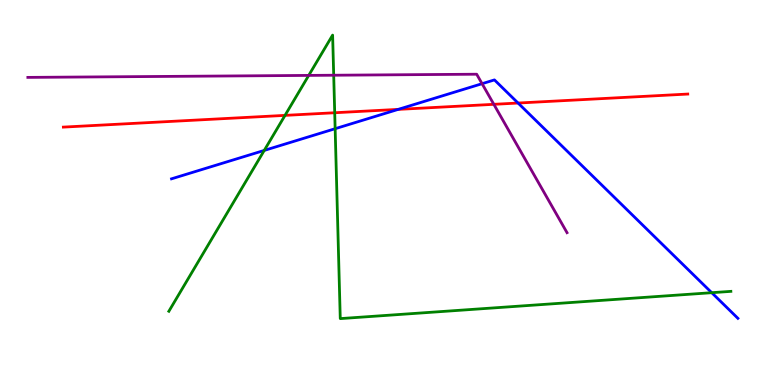[{'lines': ['blue', 'red'], 'intersections': [{'x': 5.14, 'y': 7.16}, {'x': 6.68, 'y': 7.32}]}, {'lines': ['green', 'red'], 'intersections': [{'x': 3.68, 'y': 7.0}, {'x': 4.32, 'y': 7.07}]}, {'lines': ['purple', 'red'], 'intersections': [{'x': 6.37, 'y': 7.29}]}, {'lines': ['blue', 'green'], 'intersections': [{'x': 3.41, 'y': 6.09}, {'x': 4.32, 'y': 6.66}, {'x': 9.18, 'y': 2.4}]}, {'lines': ['blue', 'purple'], 'intersections': [{'x': 6.22, 'y': 7.83}]}, {'lines': ['green', 'purple'], 'intersections': [{'x': 3.98, 'y': 8.04}, {'x': 4.31, 'y': 8.05}]}]